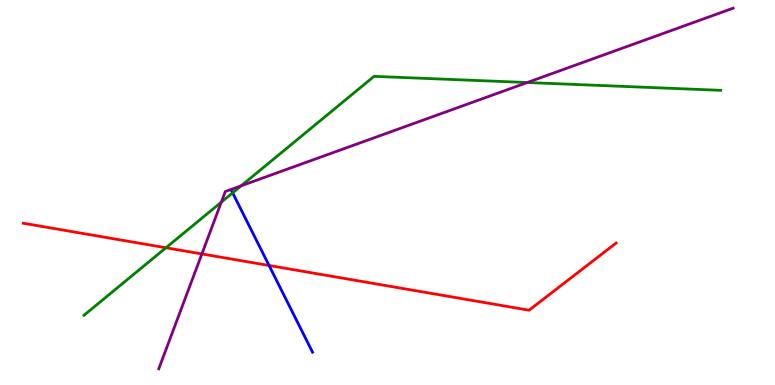[{'lines': ['blue', 'red'], 'intersections': [{'x': 3.47, 'y': 3.1}]}, {'lines': ['green', 'red'], 'intersections': [{'x': 2.14, 'y': 3.56}]}, {'lines': ['purple', 'red'], 'intersections': [{'x': 2.6, 'y': 3.4}]}, {'lines': ['blue', 'green'], 'intersections': [{'x': 3.0, 'y': 4.99}]}, {'lines': ['blue', 'purple'], 'intersections': []}, {'lines': ['green', 'purple'], 'intersections': [{'x': 2.86, 'y': 4.75}, {'x': 3.11, 'y': 5.17}, {'x': 6.8, 'y': 7.86}]}]